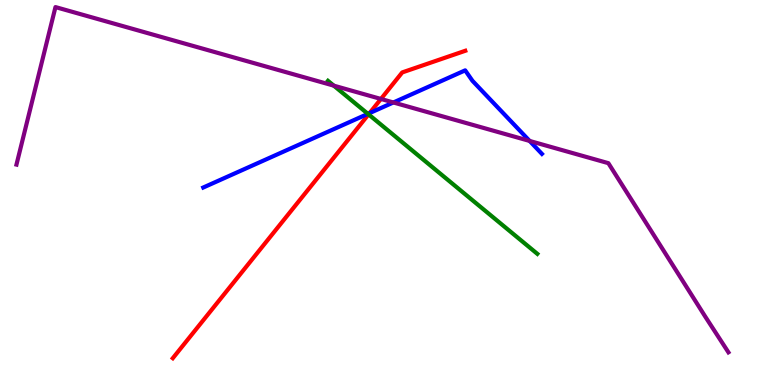[{'lines': ['blue', 'red'], 'intersections': [{'x': 4.77, 'y': 7.06}]}, {'lines': ['green', 'red'], 'intersections': [{'x': 4.76, 'y': 7.03}]}, {'lines': ['purple', 'red'], 'intersections': [{'x': 4.92, 'y': 7.43}]}, {'lines': ['blue', 'green'], 'intersections': [{'x': 4.75, 'y': 7.04}]}, {'lines': ['blue', 'purple'], 'intersections': [{'x': 5.08, 'y': 7.34}, {'x': 6.83, 'y': 6.34}]}, {'lines': ['green', 'purple'], 'intersections': [{'x': 4.31, 'y': 7.78}]}]